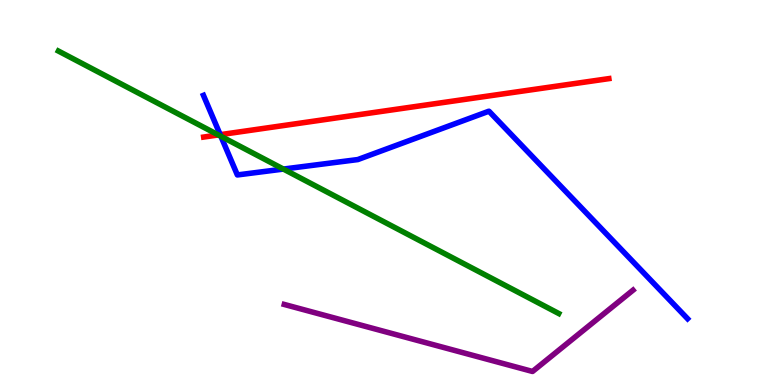[{'lines': ['blue', 'red'], 'intersections': [{'x': 2.84, 'y': 6.5}]}, {'lines': ['green', 'red'], 'intersections': [{'x': 2.82, 'y': 6.49}]}, {'lines': ['purple', 'red'], 'intersections': []}, {'lines': ['blue', 'green'], 'intersections': [{'x': 2.85, 'y': 6.46}, {'x': 3.66, 'y': 5.61}]}, {'lines': ['blue', 'purple'], 'intersections': []}, {'lines': ['green', 'purple'], 'intersections': []}]